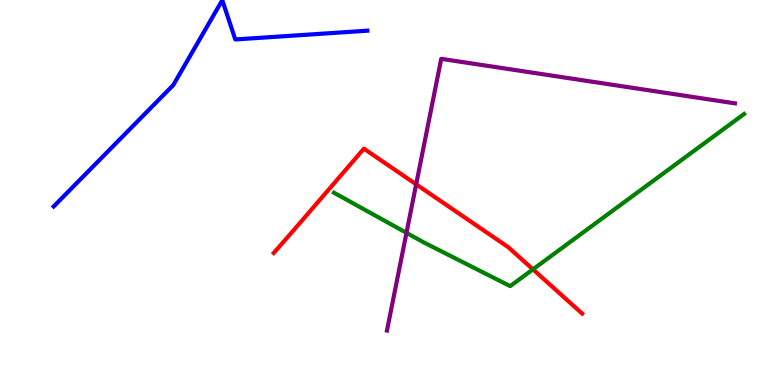[{'lines': ['blue', 'red'], 'intersections': []}, {'lines': ['green', 'red'], 'intersections': [{'x': 6.88, 'y': 3.0}]}, {'lines': ['purple', 'red'], 'intersections': [{'x': 5.37, 'y': 5.21}]}, {'lines': ['blue', 'green'], 'intersections': []}, {'lines': ['blue', 'purple'], 'intersections': []}, {'lines': ['green', 'purple'], 'intersections': [{'x': 5.24, 'y': 3.95}]}]